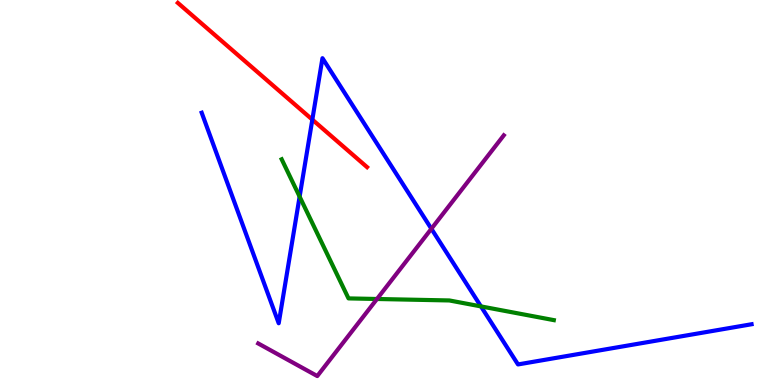[{'lines': ['blue', 'red'], 'intersections': [{'x': 4.03, 'y': 6.89}]}, {'lines': ['green', 'red'], 'intersections': []}, {'lines': ['purple', 'red'], 'intersections': []}, {'lines': ['blue', 'green'], 'intersections': [{'x': 3.87, 'y': 4.89}, {'x': 6.21, 'y': 2.04}]}, {'lines': ['blue', 'purple'], 'intersections': [{'x': 5.57, 'y': 4.06}]}, {'lines': ['green', 'purple'], 'intersections': [{'x': 4.86, 'y': 2.23}]}]